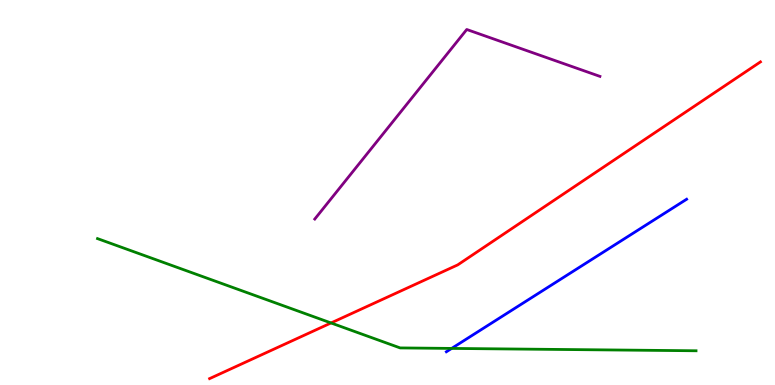[{'lines': ['blue', 'red'], 'intersections': []}, {'lines': ['green', 'red'], 'intersections': [{'x': 4.27, 'y': 1.61}]}, {'lines': ['purple', 'red'], 'intersections': []}, {'lines': ['blue', 'green'], 'intersections': [{'x': 5.83, 'y': 0.95}]}, {'lines': ['blue', 'purple'], 'intersections': []}, {'lines': ['green', 'purple'], 'intersections': []}]